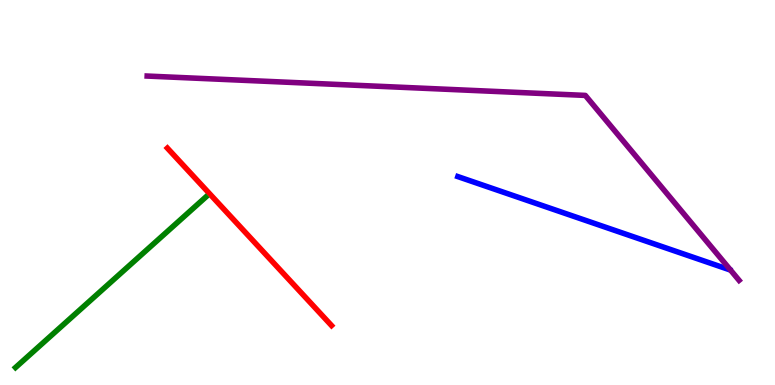[{'lines': ['blue', 'red'], 'intersections': []}, {'lines': ['green', 'red'], 'intersections': []}, {'lines': ['purple', 'red'], 'intersections': []}, {'lines': ['blue', 'green'], 'intersections': []}, {'lines': ['blue', 'purple'], 'intersections': []}, {'lines': ['green', 'purple'], 'intersections': []}]